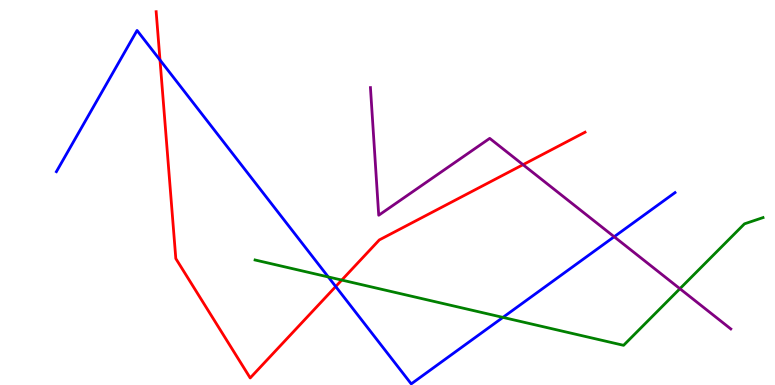[{'lines': ['blue', 'red'], 'intersections': [{'x': 2.06, 'y': 8.44}, {'x': 4.33, 'y': 2.56}]}, {'lines': ['green', 'red'], 'intersections': [{'x': 4.41, 'y': 2.73}]}, {'lines': ['purple', 'red'], 'intersections': [{'x': 6.75, 'y': 5.72}]}, {'lines': ['blue', 'green'], 'intersections': [{'x': 4.24, 'y': 2.81}, {'x': 6.49, 'y': 1.76}]}, {'lines': ['blue', 'purple'], 'intersections': [{'x': 7.92, 'y': 3.85}]}, {'lines': ['green', 'purple'], 'intersections': [{'x': 8.77, 'y': 2.5}]}]